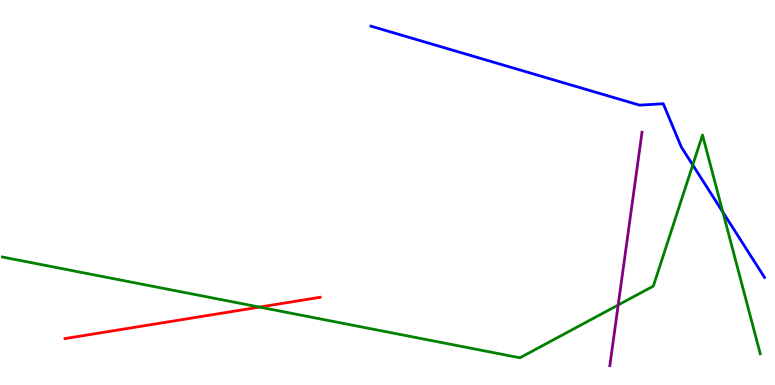[{'lines': ['blue', 'red'], 'intersections': []}, {'lines': ['green', 'red'], 'intersections': [{'x': 3.35, 'y': 2.02}]}, {'lines': ['purple', 'red'], 'intersections': []}, {'lines': ['blue', 'green'], 'intersections': [{'x': 8.94, 'y': 5.72}, {'x': 9.33, 'y': 4.49}]}, {'lines': ['blue', 'purple'], 'intersections': []}, {'lines': ['green', 'purple'], 'intersections': [{'x': 7.98, 'y': 2.08}]}]